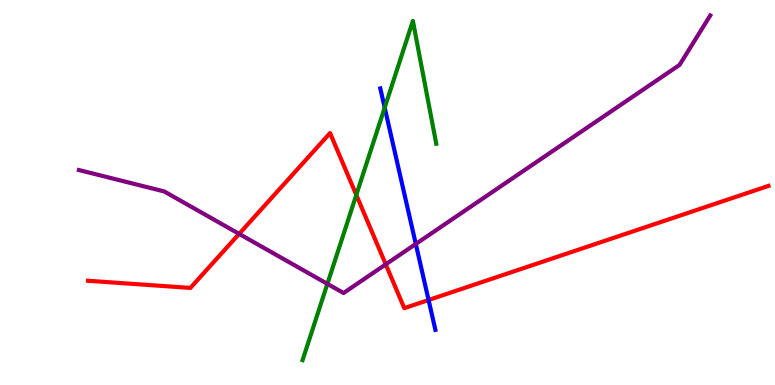[{'lines': ['blue', 'red'], 'intersections': [{'x': 5.53, 'y': 2.21}]}, {'lines': ['green', 'red'], 'intersections': [{'x': 4.6, 'y': 4.94}]}, {'lines': ['purple', 'red'], 'intersections': [{'x': 3.09, 'y': 3.93}, {'x': 4.98, 'y': 3.13}]}, {'lines': ['blue', 'green'], 'intersections': [{'x': 4.96, 'y': 7.2}]}, {'lines': ['blue', 'purple'], 'intersections': [{'x': 5.37, 'y': 3.66}]}, {'lines': ['green', 'purple'], 'intersections': [{'x': 4.22, 'y': 2.63}]}]